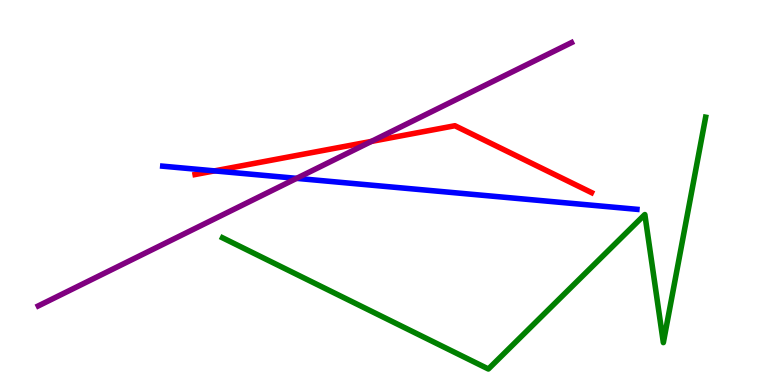[{'lines': ['blue', 'red'], 'intersections': [{'x': 2.77, 'y': 5.56}]}, {'lines': ['green', 'red'], 'intersections': []}, {'lines': ['purple', 'red'], 'intersections': [{'x': 4.79, 'y': 6.33}]}, {'lines': ['blue', 'green'], 'intersections': []}, {'lines': ['blue', 'purple'], 'intersections': [{'x': 3.83, 'y': 5.37}]}, {'lines': ['green', 'purple'], 'intersections': []}]